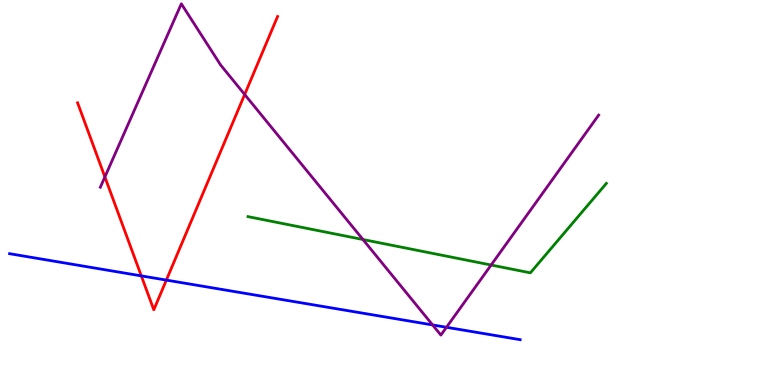[{'lines': ['blue', 'red'], 'intersections': [{'x': 1.82, 'y': 2.83}, {'x': 2.15, 'y': 2.72}]}, {'lines': ['green', 'red'], 'intersections': []}, {'lines': ['purple', 'red'], 'intersections': [{'x': 1.35, 'y': 5.4}, {'x': 3.16, 'y': 7.55}]}, {'lines': ['blue', 'green'], 'intersections': []}, {'lines': ['blue', 'purple'], 'intersections': [{'x': 5.58, 'y': 1.56}, {'x': 5.76, 'y': 1.5}]}, {'lines': ['green', 'purple'], 'intersections': [{'x': 4.68, 'y': 3.78}, {'x': 6.34, 'y': 3.12}]}]